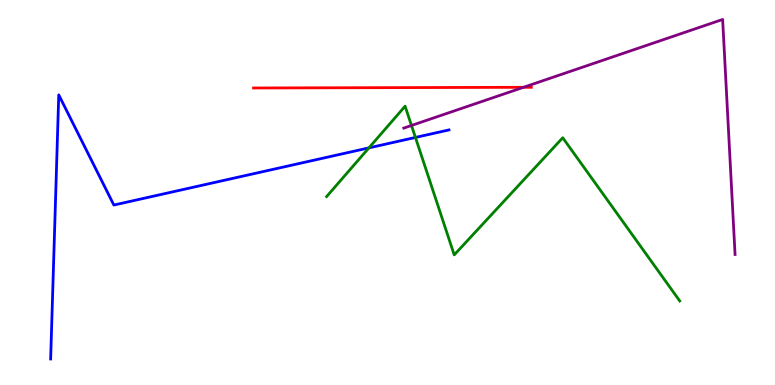[{'lines': ['blue', 'red'], 'intersections': []}, {'lines': ['green', 'red'], 'intersections': []}, {'lines': ['purple', 'red'], 'intersections': [{'x': 6.76, 'y': 7.73}]}, {'lines': ['blue', 'green'], 'intersections': [{'x': 4.76, 'y': 6.16}, {'x': 5.36, 'y': 6.43}]}, {'lines': ['blue', 'purple'], 'intersections': []}, {'lines': ['green', 'purple'], 'intersections': [{'x': 5.31, 'y': 6.74}]}]